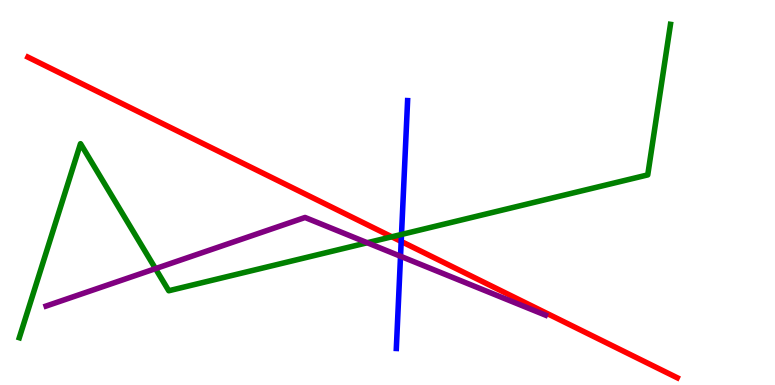[{'lines': ['blue', 'red'], 'intersections': [{'x': 5.18, 'y': 3.73}]}, {'lines': ['green', 'red'], 'intersections': [{'x': 5.06, 'y': 3.85}]}, {'lines': ['purple', 'red'], 'intersections': []}, {'lines': ['blue', 'green'], 'intersections': [{'x': 5.18, 'y': 3.91}]}, {'lines': ['blue', 'purple'], 'intersections': [{'x': 5.17, 'y': 3.34}]}, {'lines': ['green', 'purple'], 'intersections': [{'x': 2.01, 'y': 3.02}, {'x': 4.74, 'y': 3.69}]}]